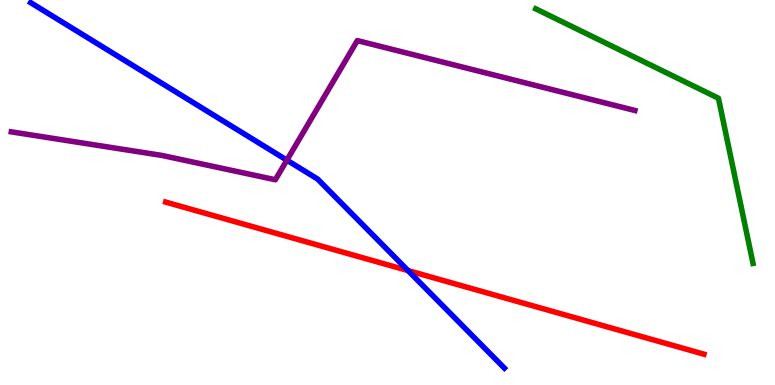[{'lines': ['blue', 'red'], 'intersections': [{'x': 5.26, 'y': 2.97}]}, {'lines': ['green', 'red'], 'intersections': []}, {'lines': ['purple', 'red'], 'intersections': []}, {'lines': ['blue', 'green'], 'intersections': []}, {'lines': ['blue', 'purple'], 'intersections': [{'x': 3.7, 'y': 5.84}]}, {'lines': ['green', 'purple'], 'intersections': []}]